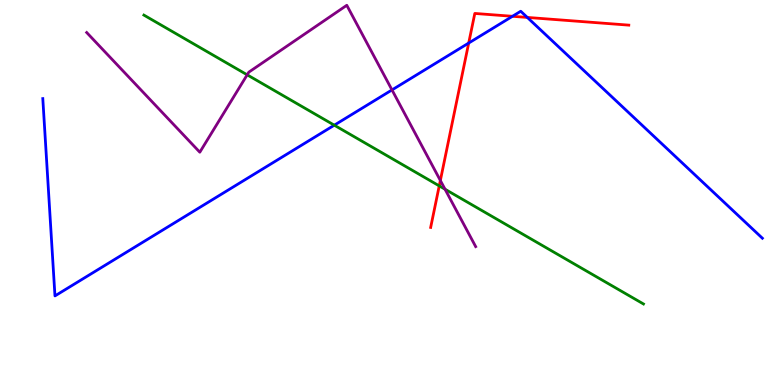[{'lines': ['blue', 'red'], 'intersections': [{'x': 6.05, 'y': 8.88}, {'x': 6.61, 'y': 9.58}, {'x': 6.8, 'y': 9.55}]}, {'lines': ['green', 'red'], 'intersections': [{'x': 5.67, 'y': 5.17}]}, {'lines': ['purple', 'red'], 'intersections': [{'x': 5.68, 'y': 5.31}]}, {'lines': ['blue', 'green'], 'intersections': [{'x': 4.31, 'y': 6.75}]}, {'lines': ['blue', 'purple'], 'intersections': [{'x': 5.06, 'y': 7.66}]}, {'lines': ['green', 'purple'], 'intersections': [{'x': 3.19, 'y': 8.06}, {'x': 5.74, 'y': 5.09}]}]